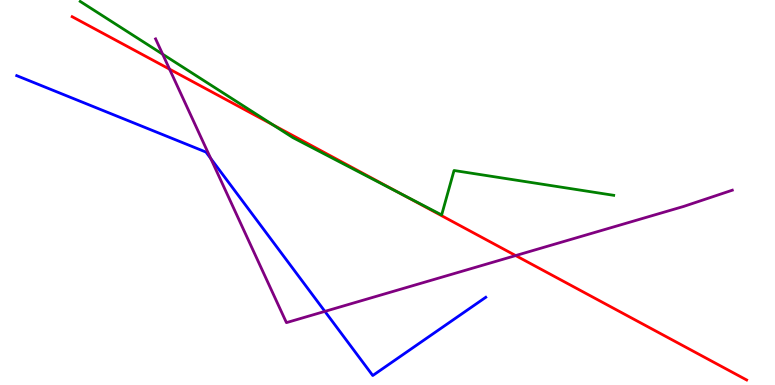[{'lines': ['blue', 'red'], 'intersections': []}, {'lines': ['green', 'red'], 'intersections': [{'x': 3.52, 'y': 6.76}, {'x': 5.18, 'y': 4.96}]}, {'lines': ['purple', 'red'], 'intersections': [{'x': 2.19, 'y': 8.2}, {'x': 6.65, 'y': 3.36}]}, {'lines': ['blue', 'green'], 'intersections': []}, {'lines': ['blue', 'purple'], 'intersections': [{'x': 2.72, 'y': 5.88}, {'x': 4.19, 'y': 1.91}]}, {'lines': ['green', 'purple'], 'intersections': [{'x': 2.1, 'y': 8.59}]}]